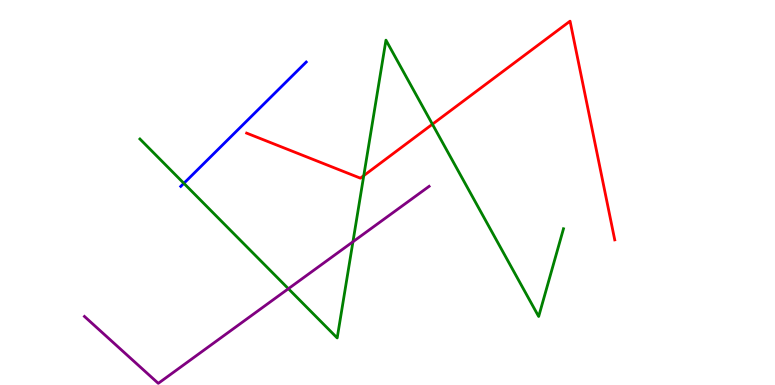[{'lines': ['blue', 'red'], 'intersections': []}, {'lines': ['green', 'red'], 'intersections': [{'x': 4.69, 'y': 5.44}, {'x': 5.58, 'y': 6.77}]}, {'lines': ['purple', 'red'], 'intersections': []}, {'lines': ['blue', 'green'], 'intersections': [{'x': 2.37, 'y': 5.24}]}, {'lines': ['blue', 'purple'], 'intersections': []}, {'lines': ['green', 'purple'], 'intersections': [{'x': 3.72, 'y': 2.5}, {'x': 4.55, 'y': 3.72}]}]